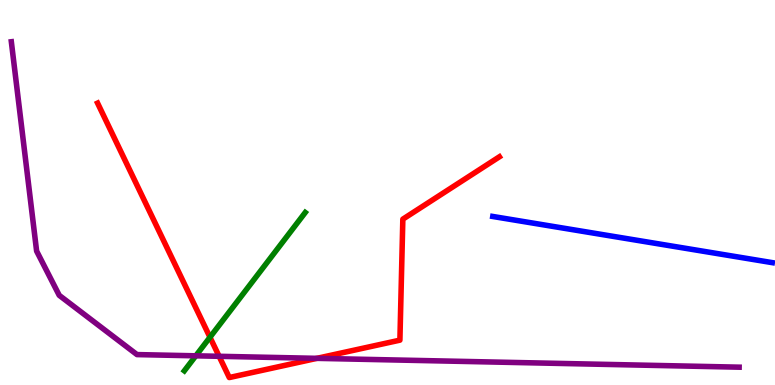[{'lines': ['blue', 'red'], 'intersections': []}, {'lines': ['green', 'red'], 'intersections': [{'x': 2.71, 'y': 1.24}]}, {'lines': ['purple', 'red'], 'intersections': [{'x': 2.83, 'y': 0.745}, {'x': 4.09, 'y': 0.692}]}, {'lines': ['blue', 'green'], 'intersections': []}, {'lines': ['blue', 'purple'], 'intersections': []}, {'lines': ['green', 'purple'], 'intersections': [{'x': 2.53, 'y': 0.758}]}]